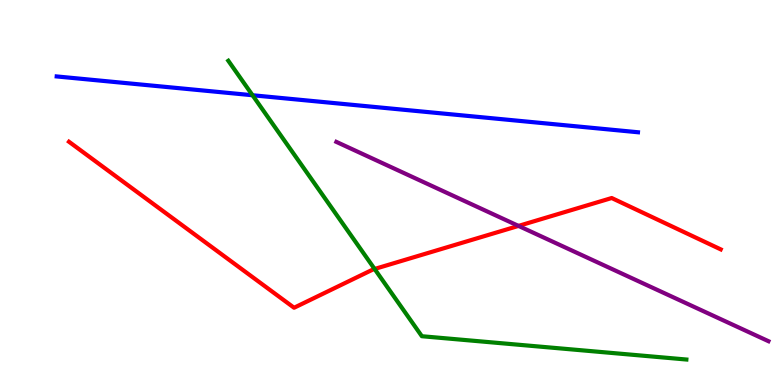[{'lines': ['blue', 'red'], 'intersections': []}, {'lines': ['green', 'red'], 'intersections': [{'x': 4.83, 'y': 3.01}]}, {'lines': ['purple', 'red'], 'intersections': [{'x': 6.69, 'y': 4.13}]}, {'lines': ['blue', 'green'], 'intersections': [{'x': 3.26, 'y': 7.53}]}, {'lines': ['blue', 'purple'], 'intersections': []}, {'lines': ['green', 'purple'], 'intersections': []}]